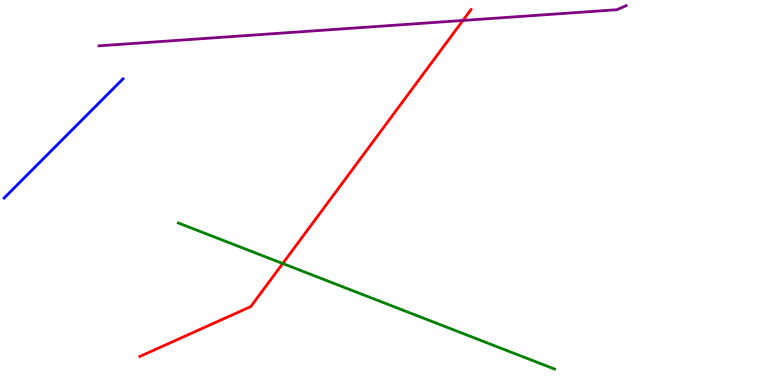[{'lines': ['blue', 'red'], 'intersections': []}, {'lines': ['green', 'red'], 'intersections': [{'x': 3.65, 'y': 3.16}]}, {'lines': ['purple', 'red'], 'intersections': [{'x': 5.97, 'y': 9.47}]}, {'lines': ['blue', 'green'], 'intersections': []}, {'lines': ['blue', 'purple'], 'intersections': []}, {'lines': ['green', 'purple'], 'intersections': []}]